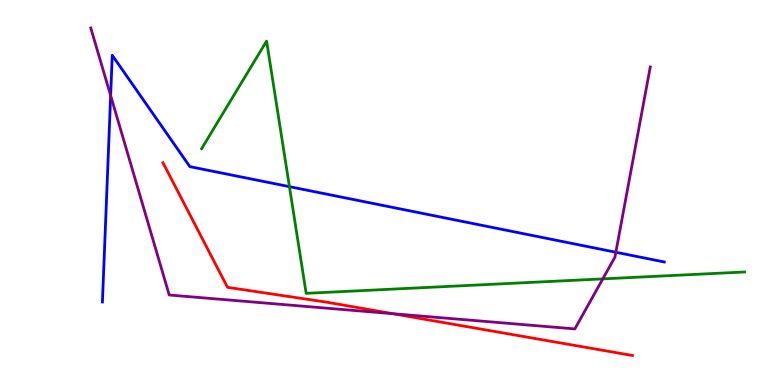[{'lines': ['blue', 'red'], 'intersections': []}, {'lines': ['green', 'red'], 'intersections': []}, {'lines': ['purple', 'red'], 'intersections': [{'x': 5.07, 'y': 1.85}]}, {'lines': ['blue', 'green'], 'intersections': [{'x': 3.73, 'y': 5.15}]}, {'lines': ['blue', 'purple'], 'intersections': [{'x': 1.43, 'y': 7.52}, {'x': 7.95, 'y': 3.45}]}, {'lines': ['green', 'purple'], 'intersections': [{'x': 7.78, 'y': 2.76}]}]